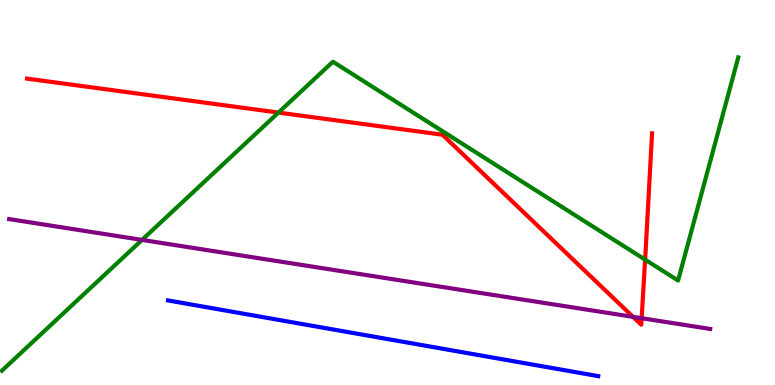[{'lines': ['blue', 'red'], 'intersections': []}, {'lines': ['green', 'red'], 'intersections': [{'x': 3.59, 'y': 7.08}, {'x': 8.32, 'y': 3.26}]}, {'lines': ['purple', 'red'], 'intersections': [{'x': 8.17, 'y': 1.77}, {'x': 8.28, 'y': 1.73}]}, {'lines': ['blue', 'green'], 'intersections': []}, {'lines': ['blue', 'purple'], 'intersections': []}, {'lines': ['green', 'purple'], 'intersections': [{'x': 1.83, 'y': 3.77}]}]